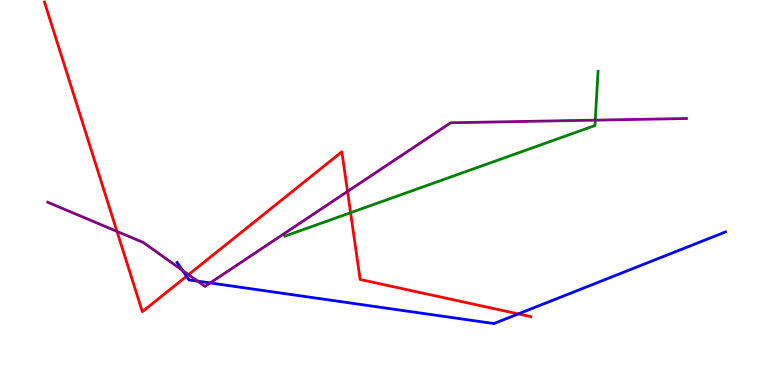[{'lines': ['blue', 'red'], 'intersections': [{'x': 2.41, 'y': 2.82}, {'x': 6.69, 'y': 1.85}]}, {'lines': ['green', 'red'], 'intersections': [{'x': 4.52, 'y': 4.47}]}, {'lines': ['purple', 'red'], 'intersections': [{'x': 1.51, 'y': 3.99}, {'x': 2.43, 'y': 2.87}, {'x': 4.48, 'y': 5.03}]}, {'lines': ['blue', 'green'], 'intersections': []}, {'lines': ['blue', 'purple'], 'intersections': [{'x': 2.35, 'y': 2.98}, {'x': 2.55, 'y': 2.7}, {'x': 2.71, 'y': 2.65}]}, {'lines': ['green', 'purple'], 'intersections': [{'x': 7.68, 'y': 6.88}]}]